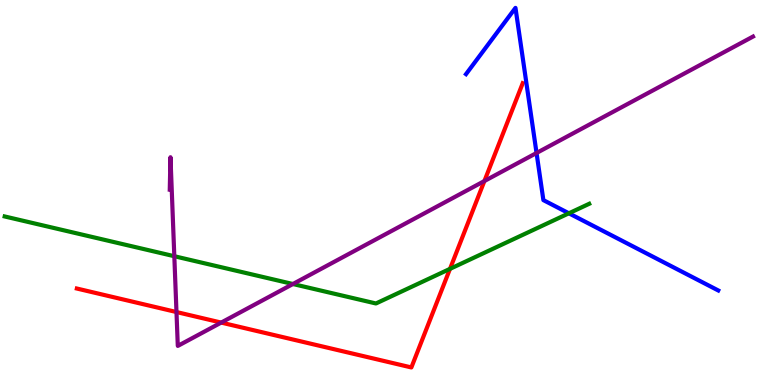[{'lines': ['blue', 'red'], 'intersections': []}, {'lines': ['green', 'red'], 'intersections': [{'x': 5.81, 'y': 3.02}]}, {'lines': ['purple', 'red'], 'intersections': [{'x': 2.28, 'y': 1.9}, {'x': 2.85, 'y': 1.62}, {'x': 6.25, 'y': 5.3}]}, {'lines': ['blue', 'green'], 'intersections': [{'x': 7.34, 'y': 4.46}]}, {'lines': ['blue', 'purple'], 'intersections': [{'x': 6.92, 'y': 6.03}]}, {'lines': ['green', 'purple'], 'intersections': [{'x': 2.25, 'y': 3.34}, {'x': 3.78, 'y': 2.62}]}]